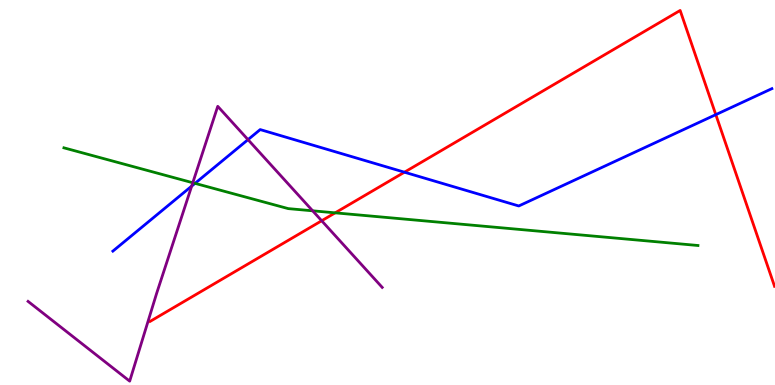[{'lines': ['blue', 'red'], 'intersections': [{'x': 5.22, 'y': 5.53}, {'x': 9.24, 'y': 7.02}]}, {'lines': ['green', 'red'], 'intersections': [{'x': 4.32, 'y': 4.47}]}, {'lines': ['purple', 'red'], 'intersections': [{'x': 4.15, 'y': 4.27}]}, {'lines': ['blue', 'green'], 'intersections': [{'x': 2.52, 'y': 5.24}]}, {'lines': ['blue', 'purple'], 'intersections': [{'x': 2.47, 'y': 5.17}, {'x': 3.2, 'y': 6.37}]}, {'lines': ['green', 'purple'], 'intersections': [{'x': 2.49, 'y': 5.25}, {'x': 4.03, 'y': 4.52}]}]